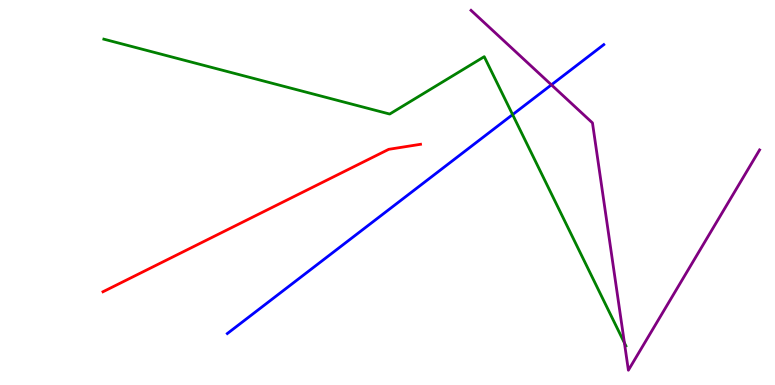[{'lines': ['blue', 'red'], 'intersections': []}, {'lines': ['green', 'red'], 'intersections': []}, {'lines': ['purple', 'red'], 'intersections': []}, {'lines': ['blue', 'green'], 'intersections': [{'x': 6.61, 'y': 7.02}]}, {'lines': ['blue', 'purple'], 'intersections': [{'x': 7.11, 'y': 7.8}]}, {'lines': ['green', 'purple'], 'intersections': [{'x': 8.06, 'y': 1.09}]}]